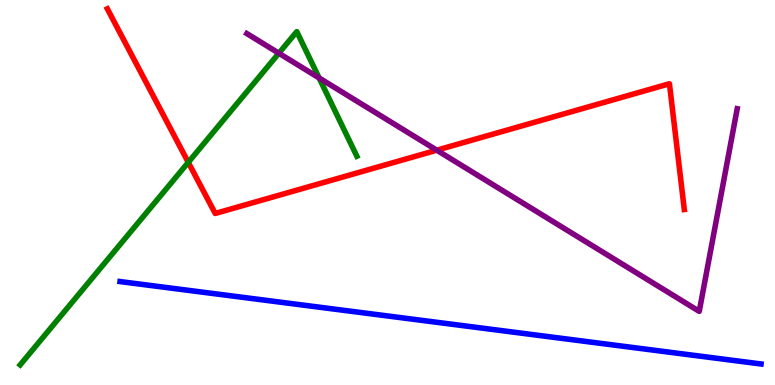[{'lines': ['blue', 'red'], 'intersections': []}, {'lines': ['green', 'red'], 'intersections': [{'x': 2.43, 'y': 5.78}]}, {'lines': ['purple', 'red'], 'intersections': [{'x': 5.64, 'y': 6.1}]}, {'lines': ['blue', 'green'], 'intersections': []}, {'lines': ['blue', 'purple'], 'intersections': []}, {'lines': ['green', 'purple'], 'intersections': [{'x': 3.6, 'y': 8.62}, {'x': 4.12, 'y': 7.98}]}]